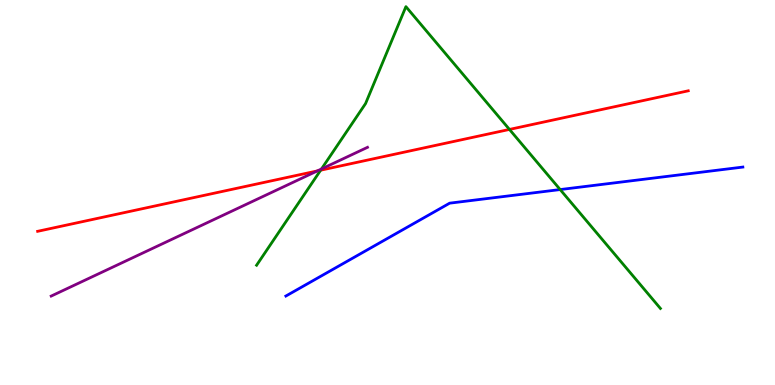[{'lines': ['blue', 'red'], 'intersections': []}, {'lines': ['green', 'red'], 'intersections': [{'x': 4.14, 'y': 5.58}, {'x': 6.57, 'y': 6.64}]}, {'lines': ['purple', 'red'], 'intersections': [{'x': 4.09, 'y': 5.56}]}, {'lines': ['blue', 'green'], 'intersections': [{'x': 7.23, 'y': 5.08}]}, {'lines': ['blue', 'purple'], 'intersections': []}, {'lines': ['green', 'purple'], 'intersections': [{'x': 4.15, 'y': 5.61}]}]